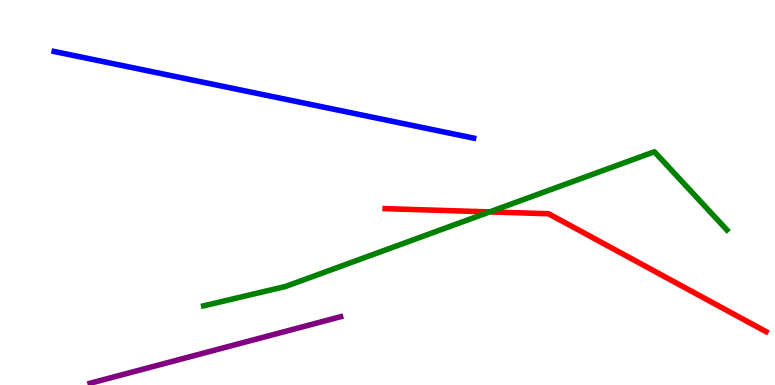[{'lines': ['blue', 'red'], 'intersections': []}, {'lines': ['green', 'red'], 'intersections': [{'x': 6.32, 'y': 4.5}]}, {'lines': ['purple', 'red'], 'intersections': []}, {'lines': ['blue', 'green'], 'intersections': []}, {'lines': ['blue', 'purple'], 'intersections': []}, {'lines': ['green', 'purple'], 'intersections': []}]